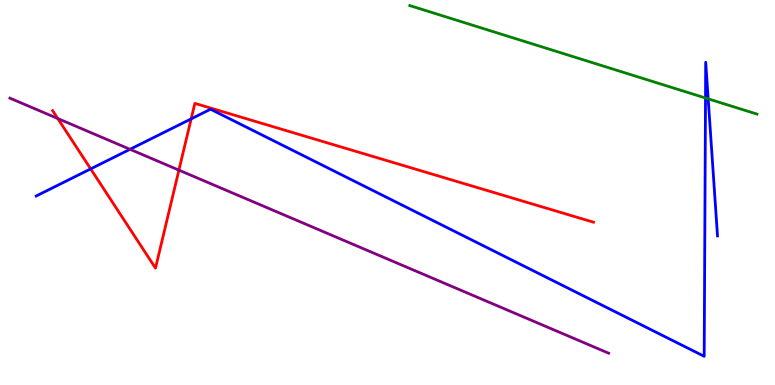[{'lines': ['blue', 'red'], 'intersections': [{'x': 1.17, 'y': 5.61}, {'x': 2.47, 'y': 6.91}]}, {'lines': ['green', 'red'], 'intersections': []}, {'lines': ['purple', 'red'], 'intersections': [{'x': 0.745, 'y': 6.92}, {'x': 2.31, 'y': 5.58}]}, {'lines': ['blue', 'green'], 'intersections': [{'x': 9.1, 'y': 7.45}, {'x': 9.14, 'y': 7.43}]}, {'lines': ['blue', 'purple'], 'intersections': [{'x': 1.68, 'y': 6.12}]}, {'lines': ['green', 'purple'], 'intersections': []}]